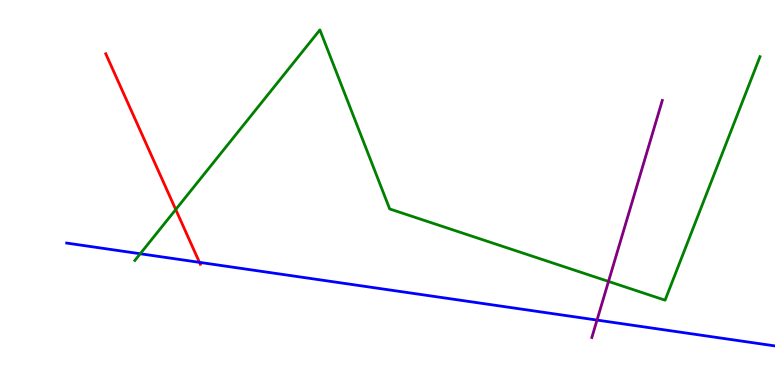[{'lines': ['blue', 'red'], 'intersections': [{'x': 2.57, 'y': 3.19}]}, {'lines': ['green', 'red'], 'intersections': [{'x': 2.27, 'y': 4.56}]}, {'lines': ['purple', 'red'], 'intersections': []}, {'lines': ['blue', 'green'], 'intersections': [{'x': 1.81, 'y': 3.41}]}, {'lines': ['blue', 'purple'], 'intersections': [{'x': 7.7, 'y': 1.69}]}, {'lines': ['green', 'purple'], 'intersections': [{'x': 7.85, 'y': 2.69}]}]